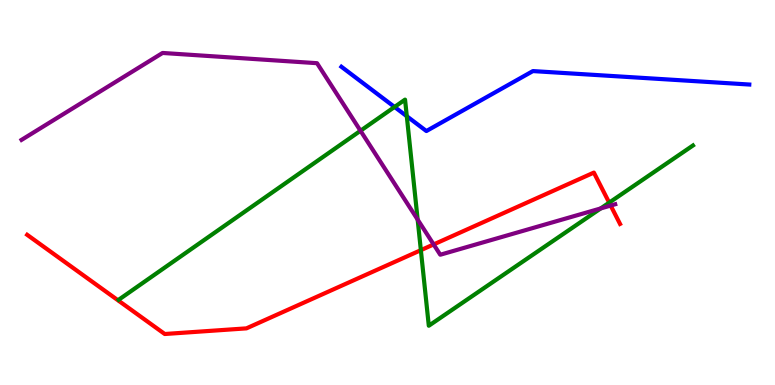[{'lines': ['blue', 'red'], 'intersections': []}, {'lines': ['green', 'red'], 'intersections': [{'x': 5.43, 'y': 3.5}, {'x': 7.86, 'y': 4.74}]}, {'lines': ['purple', 'red'], 'intersections': [{'x': 5.6, 'y': 3.65}, {'x': 7.88, 'y': 4.66}]}, {'lines': ['blue', 'green'], 'intersections': [{'x': 5.09, 'y': 7.22}, {'x': 5.25, 'y': 6.98}]}, {'lines': ['blue', 'purple'], 'intersections': []}, {'lines': ['green', 'purple'], 'intersections': [{'x': 4.65, 'y': 6.6}, {'x': 5.39, 'y': 4.3}, {'x': 7.75, 'y': 4.59}]}]